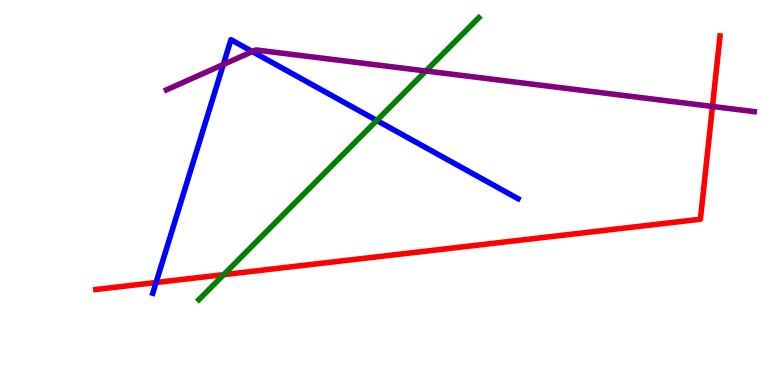[{'lines': ['blue', 'red'], 'intersections': [{'x': 2.01, 'y': 2.66}]}, {'lines': ['green', 'red'], 'intersections': [{'x': 2.89, 'y': 2.87}]}, {'lines': ['purple', 'red'], 'intersections': [{'x': 9.19, 'y': 7.23}]}, {'lines': ['blue', 'green'], 'intersections': [{'x': 4.86, 'y': 6.87}]}, {'lines': ['blue', 'purple'], 'intersections': [{'x': 2.88, 'y': 8.32}, {'x': 3.26, 'y': 8.66}]}, {'lines': ['green', 'purple'], 'intersections': [{'x': 5.5, 'y': 8.16}]}]